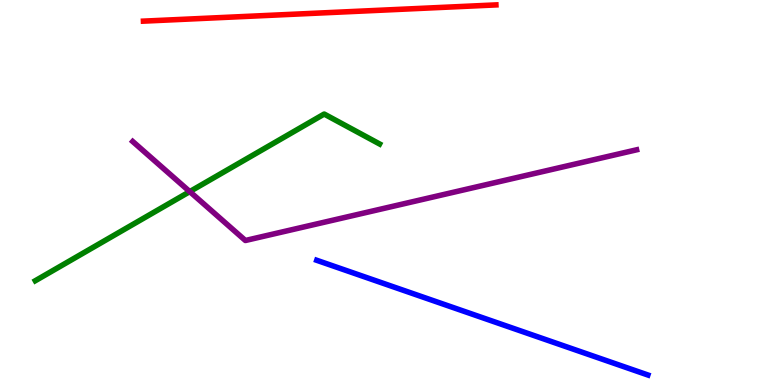[{'lines': ['blue', 'red'], 'intersections': []}, {'lines': ['green', 'red'], 'intersections': []}, {'lines': ['purple', 'red'], 'intersections': []}, {'lines': ['blue', 'green'], 'intersections': []}, {'lines': ['blue', 'purple'], 'intersections': []}, {'lines': ['green', 'purple'], 'intersections': [{'x': 2.45, 'y': 5.02}]}]